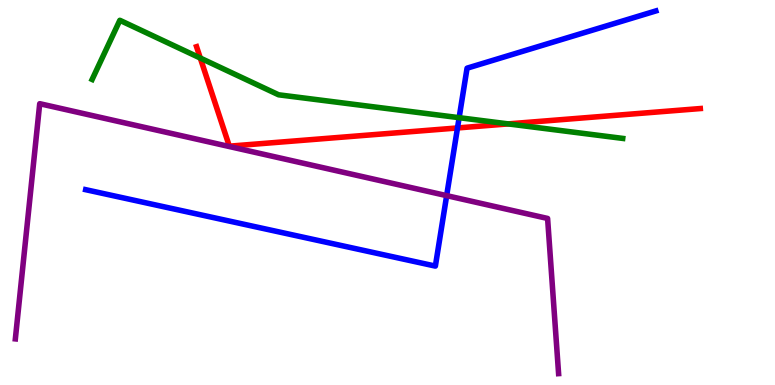[{'lines': ['blue', 'red'], 'intersections': [{'x': 5.9, 'y': 6.68}]}, {'lines': ['green', 'red'], 'intersections': [{'x': 2.58, 'y': 8.49}, {'x': 6.56, 'y': 6.78}]}, {'lines': ['purple', 'red'], 'intersections': []}, {'lines': ['blue', 'green'], 'intersections': [{'x': 5.92, 'y': 6.94}]}, {'lines': ['blue', 'purple'], 'intersections': [{'x': 5.76, 'y': 4.92}]}, {'lines': ['green', 'purple'], 'intersections': []}]